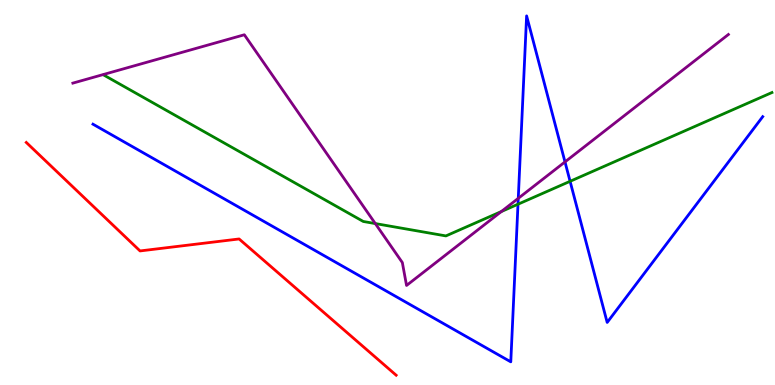[{'lines': ['blue', 'red'], 'intersections': []}, {'lines': ['green', 'red'], 'intersections': []}, {'lines': ['purple', 'red'], 'intersections': []}, {'lines': ['blue', 'green'], 'intersections': [{'x': 6.68, 'y': 4.7}, {'x': 7.36, 'y': 5.29}]}, {'lines': ['blue', 'purple'], 'intersections': [{'x': 6.69, 'y': 4.85}, {'x': 7.29, 'y': 5.79}]}, {'lines': ['green', 'purple'], 'intersections': [{'x': 4.84, 'y': 4.19}, {'x': 6.47, 'y': 4.51}]}]